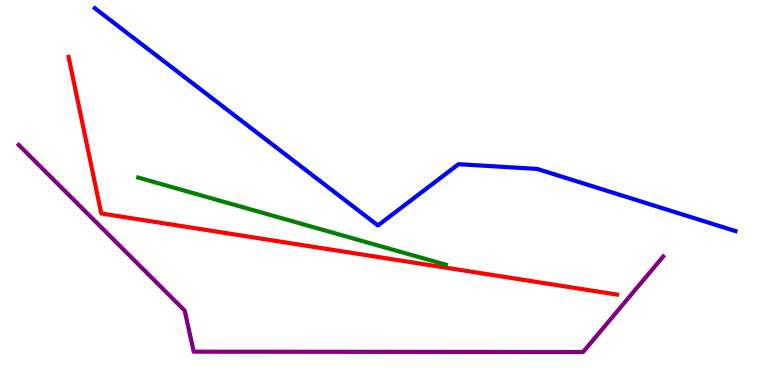[{'lines': ['blue', 'red'], 'intersections': []}, {'lines': ['green', 'red'], 'intersections': []}, {'lines': ['purple', 'red'], 'intersections': []}, {'lines': ['blue', 'green'], 'intersections': []}, {'lines': ['blue', 'purple'], 'intersections': []}, {'lines': ['green', 'purple'], 'intersections': []}]